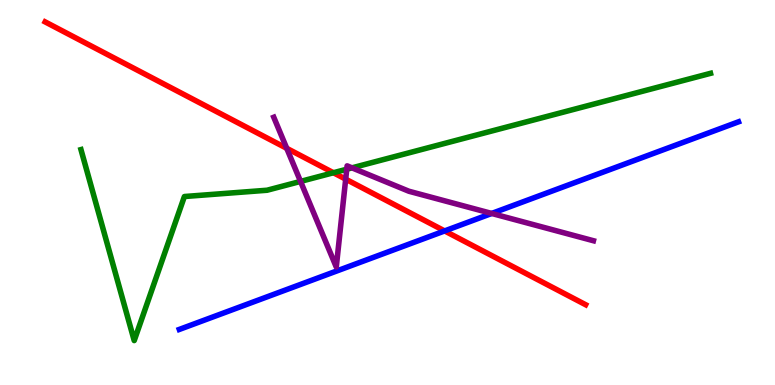[{'lines': ['blue', 'red'], 'intersections': [{'x': 5.74, 'y': 4.0}]}, {'lines': ['green', 'red'], 'intersections': [{'x': 4.3, 'y': 5.51}]}, {'lines': ['purple', 'red'], 'intersections': [{'x': 3.7, 'y': 6.15}, {'x': 4.46, 'y': 5.35}]}, {'lines': ['blue', 'green'], 'intersections': []}, {'lines': ['blue', 'purple'], 'intersections': [{'x': 6.34, 'y': 4.46}]}, {'lines': ['green', 'purple'], 'intersections': [{'x': 3.88, 'y': 5.29}, {'x': 4.47, 'y': 5.6}, {'x': 4.54, 'y': 5.64}]}]